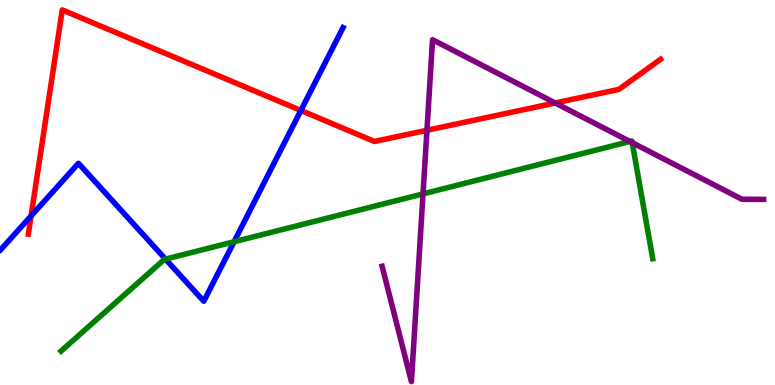[{'lines': ['blue', 'red'], 'intersections': [{'x': 0.401, 'y': 4.39}, {'x': 3.88, 'y': 7.13}]}, {'lines': ['green', 'red'], 'intersections': []}, {'lines': ['purple', 'red'], 'intersections': [{'x': 5.51, 'y': 6.62}, {'x': 7.16, 'y': 7.33}]}, {'lines': ['blue', 'green'], 'intersections': [{'x': 2.14, 'y': 3.27}, {'x': 3.02, 'y': 3.72}]}, {'lines': ['blue', 'purple'], 'intersections': []}, {'lines': ['green', 'purple'], 'intersections': [{'x': 5.46, 'y': 4.96}, {'x': 8.13, 'y': 6.33}, {'x': 8.16, 'y': 6.29}]}]